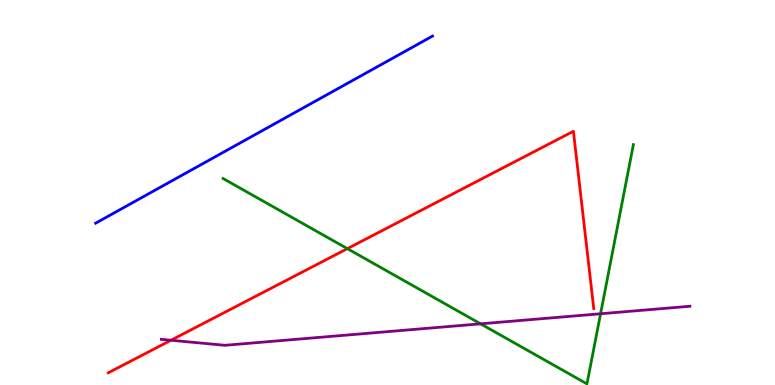[{'lines': ['blue', 'red'], 'intersections': []}, {'lines': ['green', 'red'], 'intersections': [{'x': 4.48, 'y': 3.54}]}, {'lines': ['purple', 'red'], 'intersections': [{'x': 2.21, 'y': 1.16}]}, {'lines': ['blue', 'green'], 'intersections': []}, {'lines': ['blue', 'purple'], 'intersections': []}, {'lines': ['green', 'purple'], 'intersections': [{'x': 6.2, 'y': 1.59}, {'x': 7.75, 'y': 1.85}]}]